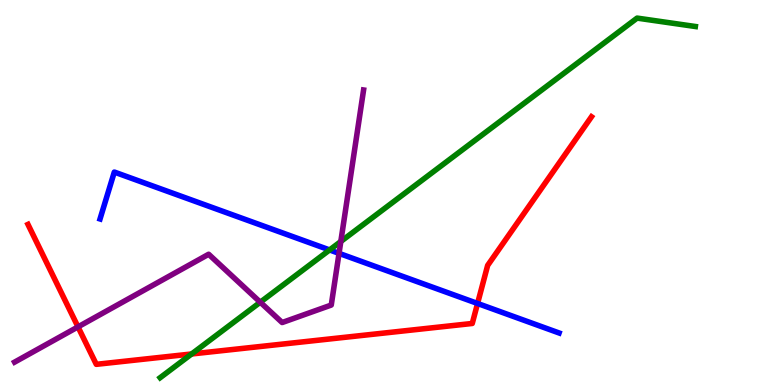[{'lines': ['blue', 'red'], 'intersections': [{'x': 6.16, 'y': 2.12}]}, {'lines': ['green', 'red'], 'intersections': [{'x': 2.47, 'y': 0.806}]}, {'lines': ['purple', 'red'], 'intersections': [{'x': 1.01, 'y': 1.51}]}, {'lines': ['blue', 'green'], 'intersections': [{'x': 4.25, 'y': 3.51}]}, {'lines': ['blue', 'purple'], 'intersections': [{'x': 4.37, 'y': 3.42}]}, {'lines': ['green', 'purple'], 'intersections': [{'x': 3.36, 'y': 2.15}, {'x': 4.4, 'y': 3.73}]}]